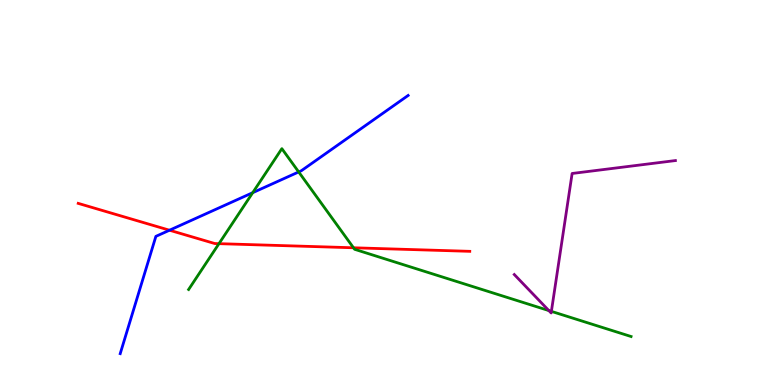[{'lines': ['blue', 'red'], 'intersections': [{'x': 2.19, 'y': 4.02}]}, {'lines': ['green', 'red'], 'intersections': [{'x': 2.83, 'y': 3.67}, {'x': 4.56, 'y': 3.56}]}, {'lines': ['purple', 'red'], 'intersections': []}, {'lines': ['blue', 'green'], 'intersections': [{'x': 3.26, 'y': 5.0}, {'x': 3.85, 'y': 5.53}]}, {'lines': ['blue', 'purple'], 'intersections': []}, {'lines': ['green', 'purple'], 'intersections': [{'x': 7.08, 'y': 1.93}, {'x': 7.11, 'y': 1.91}]}]